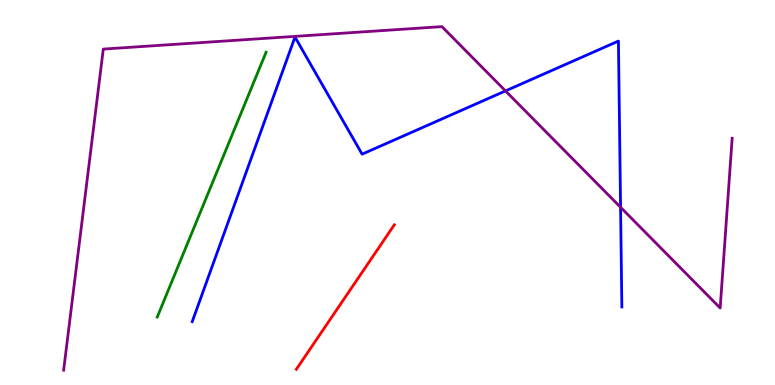[{'lines': ['blue', 'red'], 'intersections': []}, {'lines': ['green', 'red'], 'intersections': []}, {'lines': ['purple', 'red'], 'intersections': []}, {'lines': ['blue', 'green'], 'intersections': []}, {'lines': ['blue', 'purple'], 'intersections': [{'x': 6.52, 'y': 7.64}, {'x': 8.01, 'y': 4.62}]}, {'lines': ['green', 'purple'], 'intersections': []}]